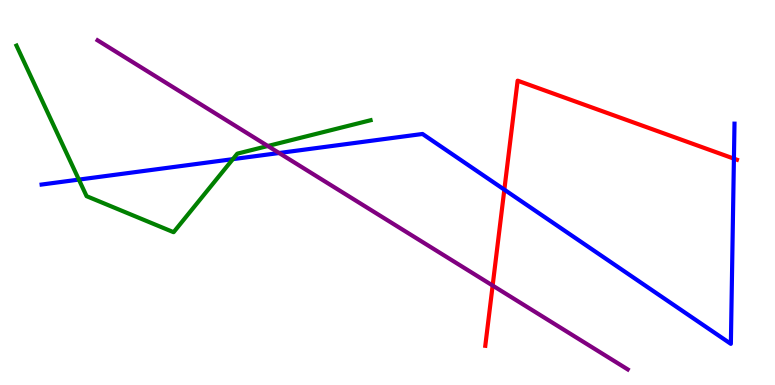[{'lines': ['blue', 'red'], 'intersections': [{'x': 6.51, 'y': 5.07}, {'x': 9.47, 'y': 5.88}]}, {'lines': ['green', 'red'], 'intersections': []}, {'lines': ['purple', 'red'], 'intersections': [{'x': 6.36, 'y': 2.58}]}, {'lines': ['blue', 'green'], 'intersections': [{'x': 1.02, 'y': 5.34}, {'x': 3.0, 'y': 5.87}]}, {'lines': ['blue', 'purple'], 'intersections': [{'x': 3.6, 'y': 6.03}]}, {'lines': ['green', 'purple'], 'intersections': [{'x': 3.46, 'y': 6.21}]}]